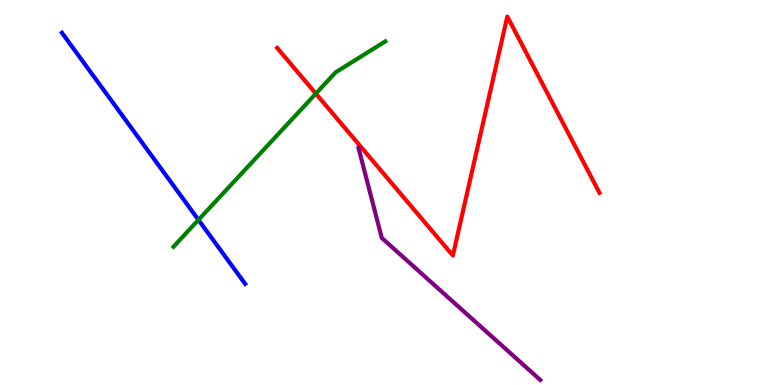[{'lines': ['blue', 'red'], 'intersections': []}, {'lines': ['green', 'red'], 'intersections': [{'x': 4.08, 'y': 7.57}]}, {'lines': ['purple', 'red'], 'intersections': []}, {'lines': ['blue', 'green'], 'intersections': [{'x': 2.56, 'y': 4.29}]}, {'lines': ['blue', 'purple'], 'intersections': []}, {'lines': ['green', 'purple'], 'intersections': []}]